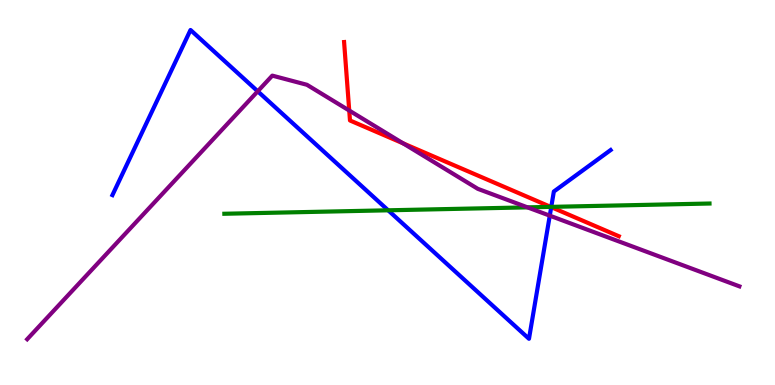[{'lines': ['blue', 'red'], 'intersections': [{'x': 7.11, 'y': 4.62}]}, {'lines': ['green', 'red'], 'intersections': [{'x': 7.11, 'y': 4.63}]}, {'lines': ['purple', 'red'], 'intersections': [{'x': 4.51, 'y': 7.13}, {'x': 5.2, 'y': 6.28}]}, {'lines': ['blue', 'green'], 'intersections': [{'x': 5.01, 'y': 4.54}, {'x': 7.11, 'y': 4.63}]}, {'lines': ['blue', 'purple'], 'intersections': [{'x': 3.33, 'y': 7.63}, {'x': 7.09, 'y': 4.4}]}, {'lines': ['green', 'purple'], 'intersections': [{'x': 6.81, 'y': 4.61}]}]